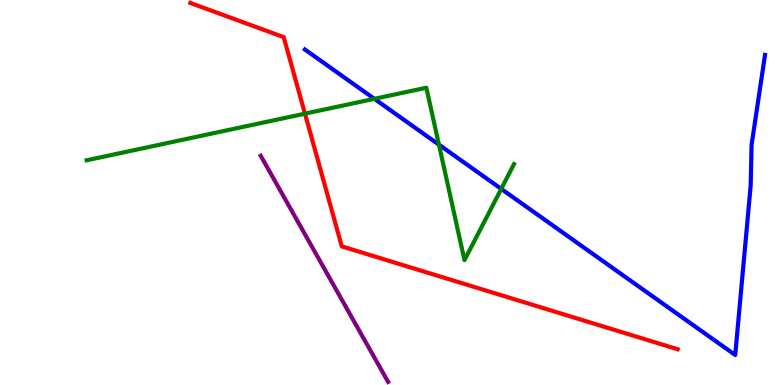[{'lines': ['blue', 'red'], 'intersections': []}, {'lines': ['green', 'red'], 'intersections': [{'x': 3.93, 'y': 7.05}]}, {'lines': ['purple', 'red'], 'intersections': []}, {'lines': ['blue', 'green'], 'intersections': [{'x': 4.83, 'y': 7.43}, {'x': 5.66, 'y': 6.24}, {'x': 6.47, 'y': 5.09}]}, {'lines': ['blue', 'purple'], 'intersections': []}, {'lines': ['green', 'purple'], 'intersections': []}]